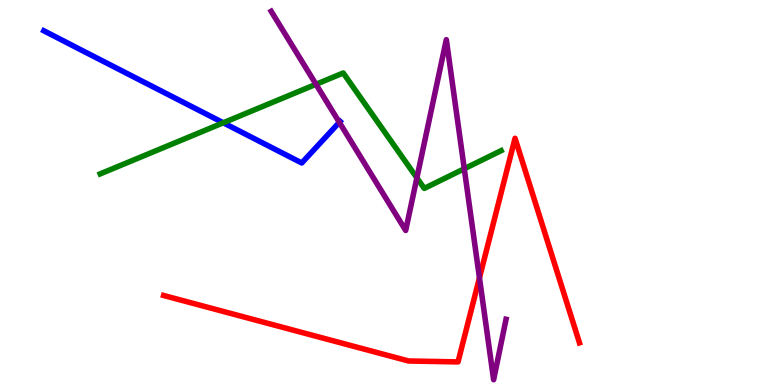[{'lines': ['blue', 'red'], 'intersections': []}, {'lines': ['green', 'red'], 'intersections': []}, {'lines': ['purple', 'red'], 'intersections': [{'x': 6.19, 'y': 2.78}]}, {'lines': ['blue', 'green'], 'intersections': [{'x': 2.88, 'y': 6.81}]}, {'lines': ['blue', 'purple'], 'intersections': [{'x': 4.38, 'y': 6.82}]}, {'lines': ['green', 'purple'], 'intersections': [{'x': 4.08, 'y': 7.81}, {'x': 5.38, 'y': 5.38}, {'x': 5.99, 'y': 5.62}]}]